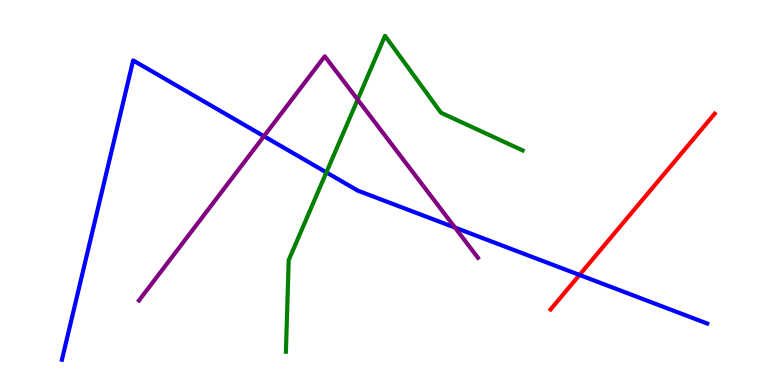[{'lines': ['blue', 'red'], 'intersections': [{'x': 7.48, 'y': 2.86}]}, {'lines': ['green', 'red'], 'intersections': []}, {'lines': ['purple', 'red'], 'intersections': []}, {'lines': ['blue', 'green'], 'intersections': [{'x': 4.21, 'y': 5.52}]}, {'lines': ['blue', 'purple'], 'intersections': [{'x': 3.41, 'y': 6.46}, {'x': 5.87, 'y': 4.09}]}, {'lines': ['green', 'purple'], 'intersections': [{'x': 4.61, 'y': 7.41}]}]